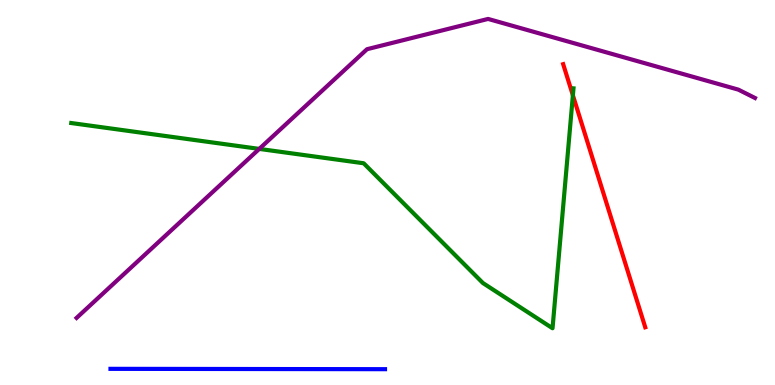[{'lines': ['blue', 'red'], 'intersections': []}, {'lines': ['green', 'red'], 'intersections': [{'x': 7.39, 'y': 7.52}]}, {'lines': ['purple', 'red'], 'intersections': []}, {'lines': ['blue', 'green'], 'intersections': []}, {'lines': ['blue', 'purple'], 'intersections': []}, {'lines': ['green', 'purple'], 'intersections': [{'x': 3.35, 'y': 6.13}]}]